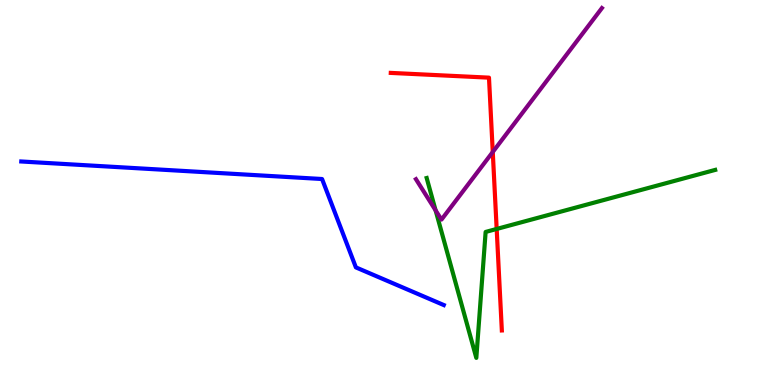[{'lines': ['blue', 'red'], 'intersections': []}, {'lines': ['green', 'red'], 'intersections': [{'x': 6.41, 'y': 4.05}]}, {'lines': ['purple', 'red'], 'intersections': [{'x': 6.36, 'y': 6.05}]}, {'lines': ['blue', 'green'], 'intersections': []}, {'lines': ['blue', 'purple'], 'intersections': []}, {'lines': ['green', 'purple'], 'intersections': [{'x': 5.62, 'y': 4.54}]}]